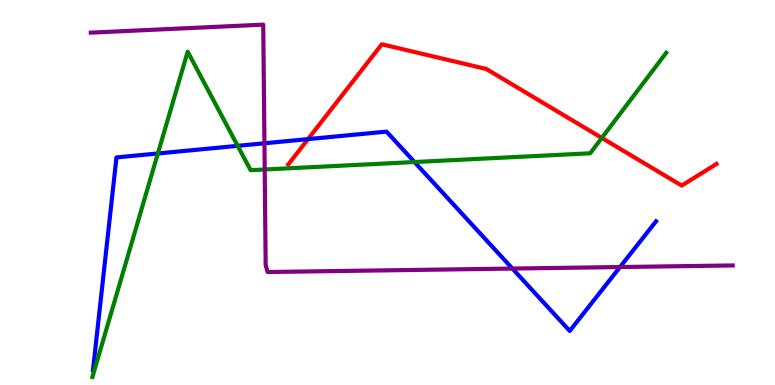[{'lines': ['blue', 'red'], 'intersections': [{'x': 3.97, 'y': 6.39}]}, {'lines': ['green', 'red'], 'intersections': [{'x': 7.77, 'y': 6.42}]}, {'lines': ['purple', 'red'], 'intersections': []}, {'lines': ['blue', 'green'], 'intersections': [{'x': 2.04, 'y': 6.01}, {'x': 3.07, 'y': 6.21}, {'x': 5.35, 'y': 5.79}]}, {'lines': ['blue', 'purple'], 'intersections': [{'x': 3.41, 'y': 6.28}, {'x': 6.61, 'y': 3.02}, {'x': 8.0, 'y': 3.06}]}, {'lines': ['green', 'purple'], 'intersections': [{'x': 3.42, 'y': 5.6}]}]